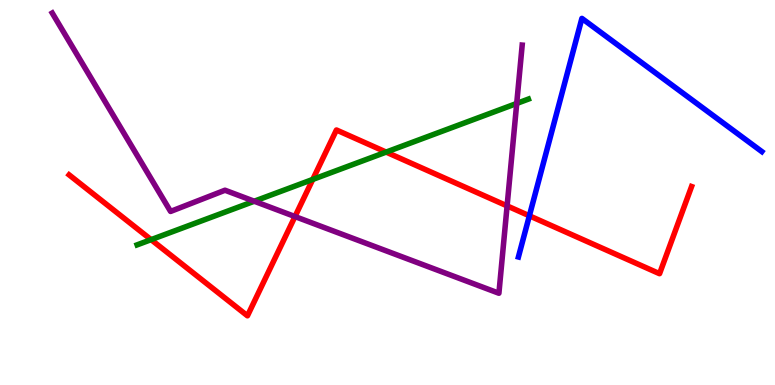[{'lines': ['blue', 'red'], 'intersections': [{'x': 6.83, 'y': 4.39}]}, {'lines': ['green', 'red'], 'intersections': [{'x': 1.95, 'y': 3.78}, {'x': 4.04, 'y': 5.34}, {'x': 4.98, 'y': 6.05}]}, {'lines': ['purple', 'red'], 'intersections': [{'x': 3.81, 'y': 4.38}, {'x': 6.54, 'y': 4.65}]}, {'lines': ['blue', 'green'], 'intersections': []}, {'lines': ['blue', 'purple'], 'intersections': []}, {'lines': ['green', 'purple'], 'intersections': [{'x': 3.28, 'y': 4.77}, {'x': 6.67, 'y': 7.31}]}]